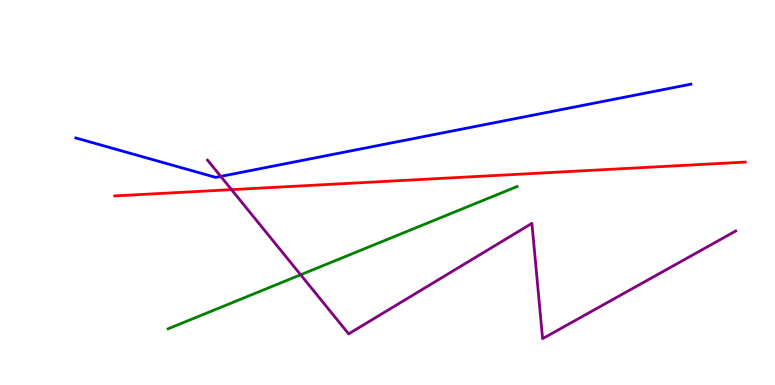[{'lines': ['blue', 'red'], 'intersections': []}, {'lines': ['green', 'red'], 'intersections': []}, {'lines': ['purple', 'red'], 'intersections': [{'x': 2.99, 'y': 5.07}]}, {'lines': ['blue', 'green'], 'intersections': []}, {'lines': ['blue', 'purple'], 'intersections': [{'x': 2.85, 'y': 5.42}]}, {'lines': ['green', 'purple'], 'intersections': [{'x': 3.88, 'y': 2.86}]}]